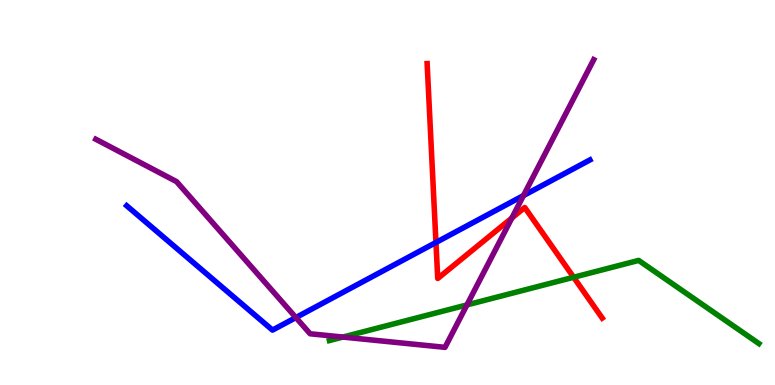[{'lines': ['blue', 'red'], 'intersections': [{'x': 5.63, 'y': 3.7}]}, {'lines': ['green', 'red'], 'intersections': [{'x': 7.4, 'y': 2.8}]}, {'lines': ['purple', 'red'], 'intersections': [{'x': 6.6, 'y': 4.34}]}, {'lines': ['blue', 'green'], 'intersections': []}, {'lines': ['blue', 'purple'], 'intersections': [{'x': 3.82, 'y': 1.75}, {'x': 6.75, 'y': 4.92}]}, {'lines': ['green', 'purple'], 'intersections': [{'x': 4.42, 'y': 1.25}, {'x': 6.03, 'y': 2.08}]}]